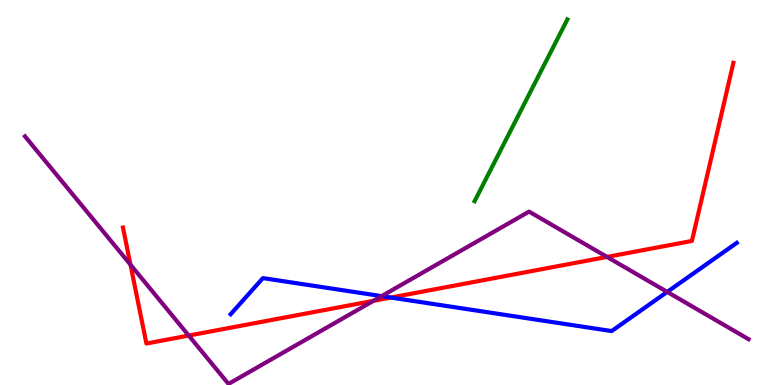[{'lines': ['blue', 'red'], 'intersections': [{'x': 5.04, 'y': 2.27}]}, {'lines': ['green', 'red'], 'intersections': []}, {'lines': ['purple', 'red'], 'intersections': [{'x': 1.68, 'y': 3.13}, {'x': 2.44, 'y': 1.28}, {'x': 4.82, 'y': 2.19}, {'x': 7.83, 'y': 3.33}]}, {'lines': ['blue', 'green'], 'intersections': []}, {'lines': ['blue', 'purple'], 'intersections': [{'x': 4.92, 'y': 2.31}, {'x': 8.61, 'y': 2.42}]}, {'lines': ['green', 'purple'], 'intersections': []}]